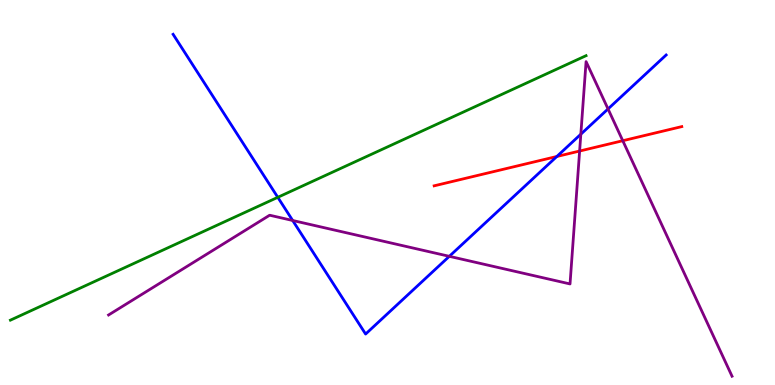[{'lines': ['blue', 'red'], 'intersections': [{'x': 7.18, 'y': 5.94}]}, {'lines': ['green', 'red'], 'intersections': []}, {'lines': ['purple', 'red'], 'intersections': [{'x': 7.48, 'y': 6.08}, {'x': 8.04, 'y': 6.34}]}, {'lines': ['blue', 'green'], 'intersections': [{'x': 3.58, 'y': 4.88}]}, {'lines': ['blue', 'purple'], 'intersections': [{'x': 3.78, 'y': 4.27}, {'x': 5.8, 'y': 3.34}, {'x': 7.49, 'y': 6.51}, {'x': 7.85, 'y': 7.17}]}, {'lines': ['green', 'purple'], 'intersections': []}]